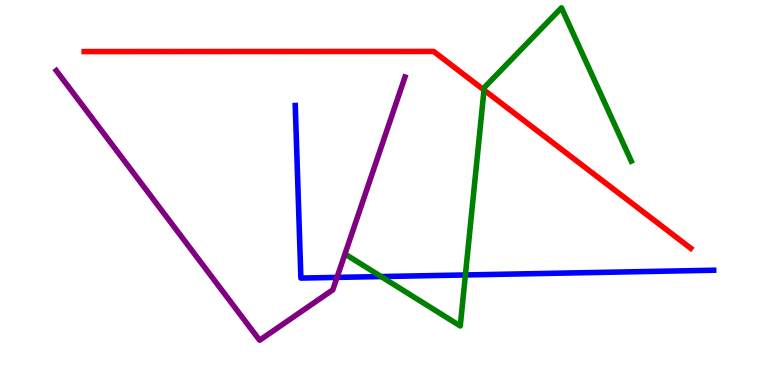[{'lines': ['blue', 'red'], 'intersections': []}, {'lines': ['green', 'red'], 'intersections': [{'x': 6.25, 'y': 7.66}]}, {'lines': ['purple', 'red'], 'intersections': []}, {'lines': ['blue', 'green'], 'intersections': [{'x': 4.92, 'y': 2.82}, {'x': 6.01, 'y': 2.86}]}, {'lines': ['blue', 'purple'], 'intersections': [{'x': 4.35, 'y': 2.79}]}, {'lines': ['green', 'purple'], 'intersections': []}]